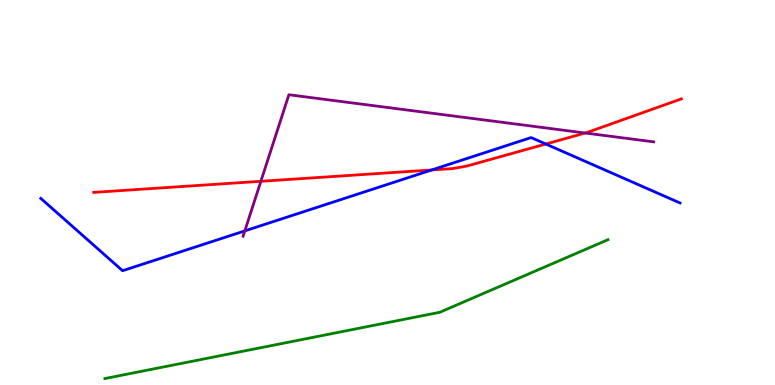[{'lines': ['blue', 'red'], 'intersections': [{'x': 5.57, 'y': 5.59}, {'x': 7.04, 'y': 6.26}]}, {'lines': ['green', 'red'], 'intersections': []}, {'lines': ['purple', 'red'], 'intersections': [{'x': 3.37, 'y': 5.29}, {'x': 7.55, 'y': 6.55}]}, {'lines': ['blue', 'green'], 'intersections': []}, {'lines': ['blue', 'purple'], 'intersections': [{'x': 3.16, 'y': 4.0}]}, {'lines': ['green', 'purple'], 'intersections': []}]